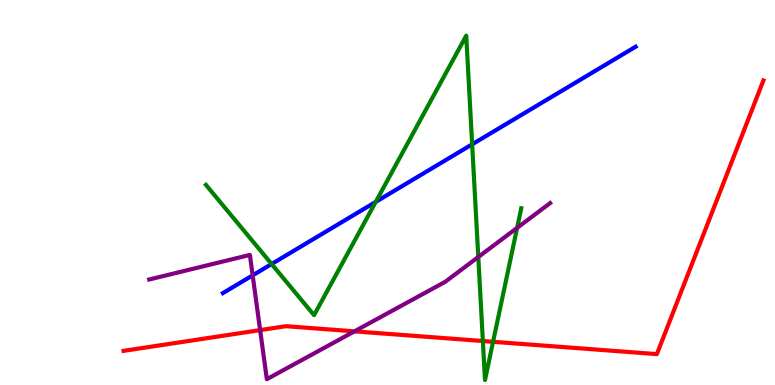[{'lines': ['blue', 'red'], 'intersections': []}, {'lines': ['green', 'red'], 'intersections': [{'x': 6.23, 'y': 1.14}, {'x': 6.36, 'y': 1.12}]}, {'lines': ['purple', 'red'], 'intersections': [{'x': 3.36, 'y': 1.43}, {'x': 4.57, 'y': 1.39}]}, {'lines': ['blue', 'green'], 'intersections': [{'x': 3.5, 'y': 3.14}, {'x': 4.85, 'y': 4.76}, {'x': 6.09, 'y': 6.25}]}, {'lines': ['blue', 'purple'], 'intersections': [{'x': 3.26, 'y': 2.85}]}, {'lines': ['green', 'purple'], 'intersections': [{'x': 6.17, 'y': 3.32}, {'x': 6.67, 'y': 4.08}]}]